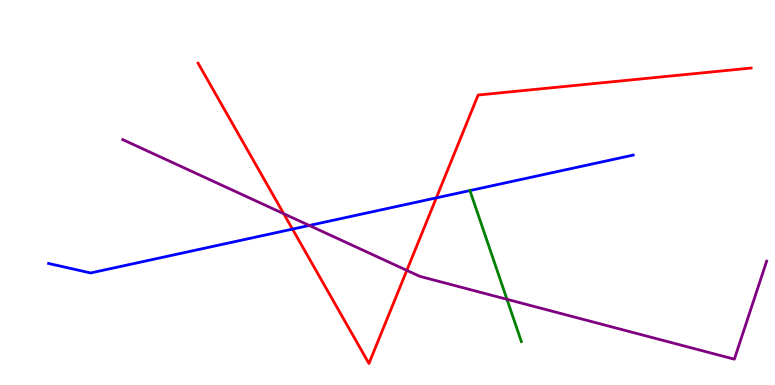[{'lines': ['blue', 'red'], 'intersections': [{'x': 3.77, 'y': 4.05}, {'x': 5.63, 'y': 4.86}]}, {'lines': ['green', 'red'], 'intersections': []}, {'lines': ['purple', 'red'], 'intersections': [{'x': 3.66, 'y': 4.45}, {'x': 5.25, 'y': 2.98}]}, {'lines': ['blue', 'green'], 'intersections': [{'x': 6.06, 'y': 5.05}]}, {'lines': ['blue', 'purple'], 'intersections': [{'x': 3.99, 'y': 4.14}]}, {'lines': ['green', 'purple'], 'intersections': [{'x': 6.54, 'y': 2.23}]}]